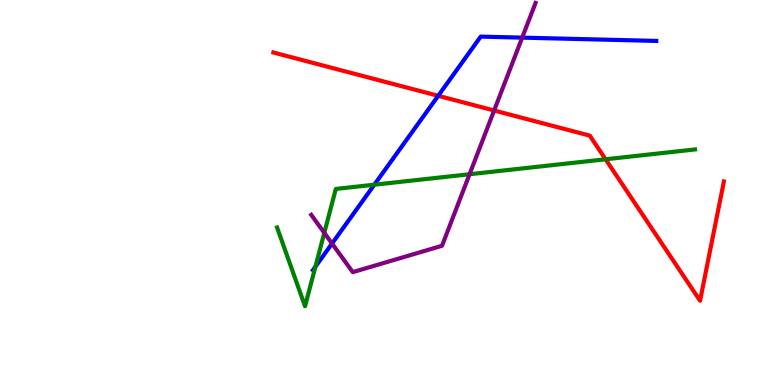[{'lines': ['blue', 'red'], 'intersections': [{'x': 5.65, 'y': 7.51}]}, {'lines': ['green', 'red'], 'intersections': [{'x': 7.81, 'y': 5.86}]}, {'lines': ['purple', 'red'], 'intersections': [{'x': 6.38, 'y': 7.13}]}, {'lines': ['blue', 'green'], 'intersections': [{'x': 4.07, 'y': 3.07}, {'x': 4.83, 'y': 5.2}]}, {'lines': ['blue', 'purple'], 'intersections': [{'x': 4.28, 'y': 3.67}, {'x': 6.74, 'y': 9.02}]}, {'lines': ['green', 'purple'], 'intersections': [{'x': 4.18, 'y': 3.95}, {'x': 6.06, 'y': 5.47}]}]